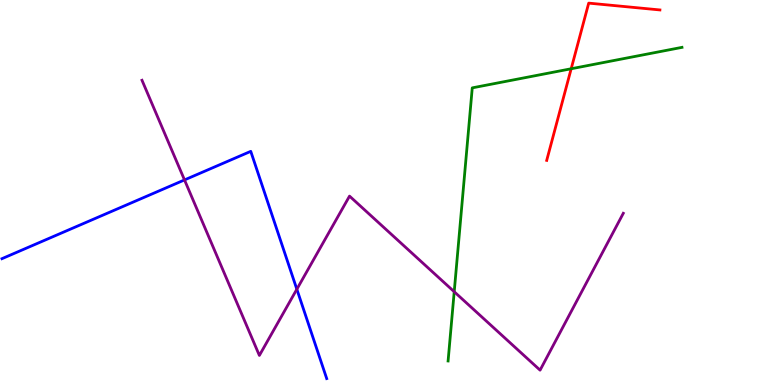[{'lines': ['blue', 'red'], 'intersections': []}, {'lines': ['green', 'red'], 'intersections': [{'x': 7.37, 'y': 8.21}]}, {'lines': ['purple', 'red'], 'intersections': []}, {'lines': ['blue', 'green'], 'intersections': []}, {'lines': ['blue', 'purple'], 'intersections': [{'x': 2.38, 'y': 5.33}, {'x': 3.83, 'y': 2.49}]}, {'lines': ['green', 'purple'], 'intersections': [{'x': 5.86, 'y': 2.42}]}]